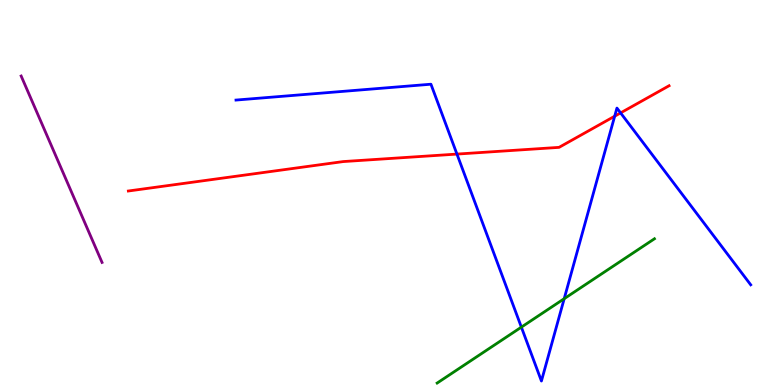[{'lines': ['blue', 'red'], 'intersections': [{'x': 5.9, 'y': 6.0}, {'x': 7.93, 'y': 6.98}, {'x': 8.01, 'y': 7.07}]}, {'lines': ['green', 'red'], 'intersections': []}, {'lines': ['purple', 'red'], 'intersections': []}, {'lines': ['blue', 'green'], 'intersections': [{'x': 6.73, 'y': 1.5}, {'x': 7.28, 'y': 2.24}]}, {'lines': ['blue', 'purple'], 'intersections': []}, {'lines': ['green', 'purple'], 'intersections': []}]